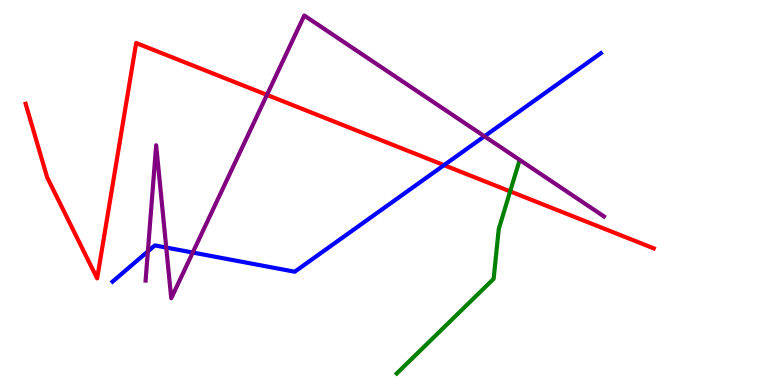[{'lines': ['blue', 'red'], 'intersections': [{'x': 5.73, 'y': 5.71}]}, {'lines': ['green', 'red'], 'intersections': [{'x': 6.58, 'y': 5.03}]}, {'lines': ['purple', 'red'], 'intersections': [{'x': 3.44, 'y': 7.54}]}, {'lines': ['blue', 'green'], 'intersections': []}, {'lines': ['blue', 'purple'], 'intersections': [{'x': 1.91, 'y': 3.47}, {'x': 2.15, 'y': 3.57}, {'x': 2.49, 'y': 3.44}, {'x': 6.25, 'y': 6.46}]}, {'lines': ['green', 'purple'], 'intersections': []}]